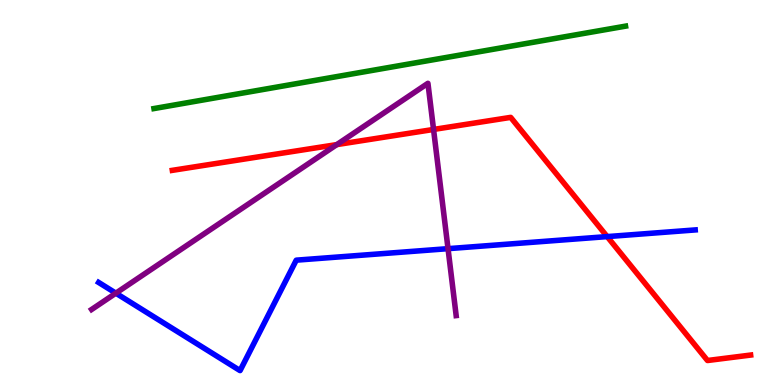[{'lines': ['blue', 'red'], 'intersections': [{'x': 7.83, 'y': 3.85}]}, {'lines': ['green', 'red'], 'intersections': []}, {'lines': ['purple', 'red'], 'intersections': [{'x': 4.35, 'y': 6.24}, {'x': 5.59, 'y': 6.64}]}, {'lines': ['blue', 'green'], 'intersections': []}, {'lines': ['blue', 'purple'], 'intersections': [{'x': 1.49, 'y': 2.39}, {'x': 5.78, 'y': 3.54}]}, {'lines': ['green', 'purple'], 'intersections': []}]